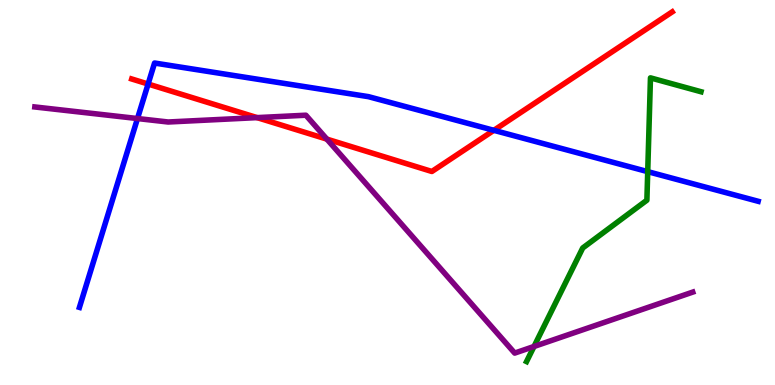[{'lines': ['blue', 'red'], 'intersections': [{'x': 1.91, 'y': 7.82}, {'x': 6.37, 'y': 6.61}]}, {'lines': ['green', 'red'], 'intersections': []}, {'lines': ['purple', 'red'], 'intersections': [{'x': 3.32, 'y': 6.94}, {'x': 4.22, 'y': 6.39}]}, {'lines': ['blue', 'green'], 'intersections': [{'x': 8.36, 'y': 5.54}]}, {'lines': ['blue', 'purple'], 'intersections': [{'x': 1.77, 'y': 6.92}]}, {'lines': ['green', 'purple'], 'intersections': [{'x': 6.89, 'y': 1.0}]}]